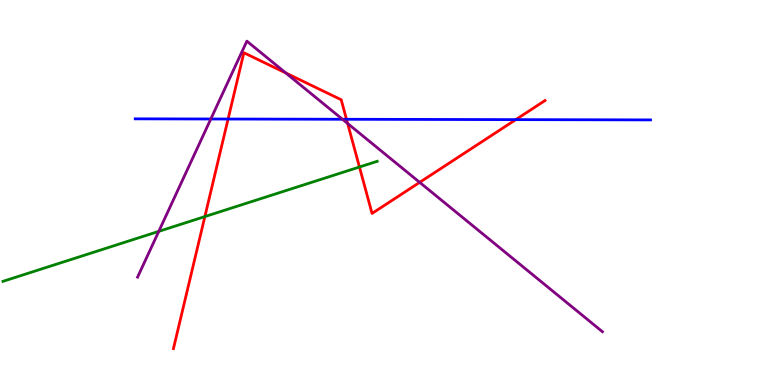[{'lines': ['blue', 'red'], 'intersections': [{'x': 2.94, 'y': 6.91}, {'x': 4.47, 'y': 6.9}, {'x': 6.66, 'y': 6.89}]}, {'lines': ['green', 'red'], 'intersections': [{'x': 2.64, 'y': 4.37}, {'x': 4.64, 'y': 5.66}]}, {'lines': ['purple', 'red'], 'intersections': [{'x': 3.69, 'y': 8.1}, {'x': 4.49, 'y': 6.79}, {'x': 5.42, 'y': 5.26}]}, {'lines': ['blue', 'green'], 'intersections': []}, {'lines': ['blue', 'purple'], 'intersections': [{'x': 2.72, 'y': 6.91}, {'x': 4.42, 'y': 6.9}]}, {'lines': ['green', 'purple'], 'intersections': [{'x': 2.05, 'y': 3.99}]}]